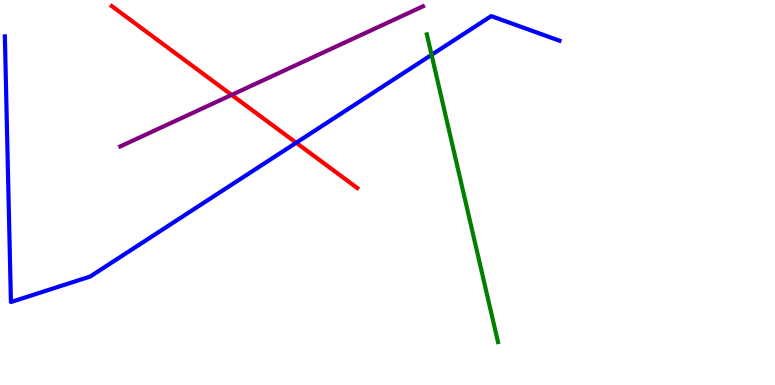[{'lines': ['blue', 'red'], 'intersections': [{'x': 3.82, 'y': 6.29}]}, {'lines': ['green', 'red'], 'intersections': []}, {'lines': ['purple', 'red'], 'intersections': [{'x': 2.99, 'y': 7.54}]}, {'lines': ['blue', 'green'], 'intersections': [{'x': 5.57, 'y': 8.58}]}, {'lines': ['blue', 'purple'], 'intersections': []}, {'lines': ['green', 'purple'], 'intersections': []}]